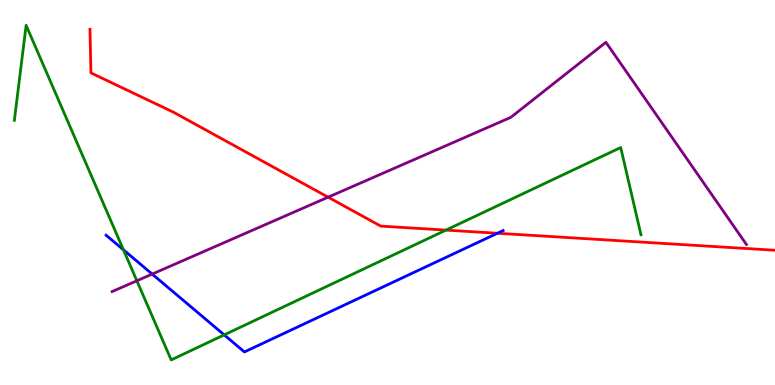[{'lines': ['blue', 'red'], 'intersections': [{'x': 6.42, 'y': 3.94}]}, {'lines': ['green', 'red'], 'intersections': [{'x': 5.75, 'y': 4.02}]}, {'lines': ['purple', 'red'], 'intersections': [{'x': 4.23, 'y': 4.88}]}, {'lines': ['blue', 'green'], 'intersections': [{'x': 1.59, 'y': 3.51}, {'x': 2.89, 'y': 1.3}]}, {'lines': ['blue', 'purple'], 'intersections': [{'x': 1.96, 'y': 2.88}]}, {'lines': ['green', 'purple'], 'intersections': [{'x': 1.77, 'y': 2.71}]}]